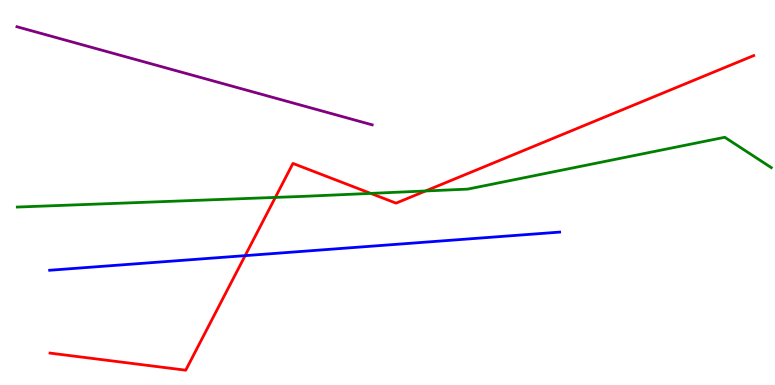[{'lines': ['blue', 'red'], 'intersections': [{'x': 3.16, 'y': 3.36}]}, {'lines': ['green', 'red'], 'intersections': [{'x': 3.55, 'y': 4.87}, {'x': 4.78, 'y': 4.98}, {'x': 5.49, 'y': 5.04}]}, {'lines': ['purple', 'red'], 'intersections': []}, {'lines': ['blue', 'green'], 'intersections': []}, {'lines': ['blue', 'purple'], 'intersections': []}, {'lines': ['green', 'purple'], 'intersections': []}]